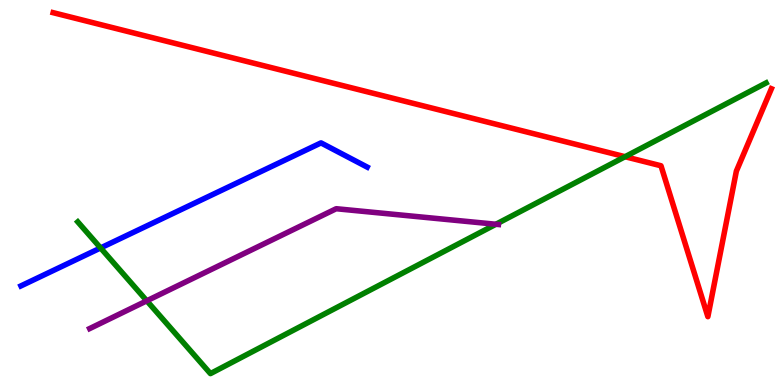[{'lines': ['blue', 'red'], 'intersections': []}, {'lines': ['green', 'red'], 'intersections': [{'x': 8.07, 'y': 5.93}]}, {'lines': ['purple', 'red'], 'intersections': []}, {'lines': ['blue', 'green'], 'intersections': [{'x': 1.3, 'y': 3.56}]}, {'lines': ['blue', 'purple'], 'intersections': []}, {'lines': ['green', 'purple'], 'intersections': [{'x': 1.89, 'y': 2.19}, {'x': 6.4, 'y': 4.18}]}]